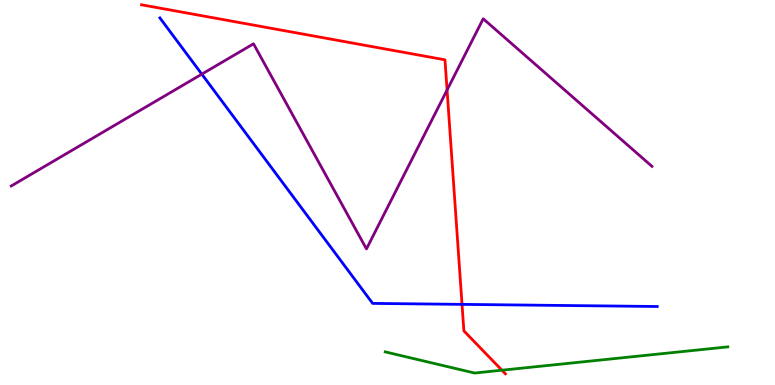[{'lines': ['blue', 'red'], 'intersections': [{'x': 5.96, 'y': 2.09}]}, {'lines': ['green', 'red'], 'intersections': [{'x': 6.48, 'y': 0.384}]}, {'lines': ['purple', 'red'], 'intersections': [{'x': 5.77, 'y': 7.66}]}, {'lines': ['blue', 'green'], 'intersections': []}, {'lines': ['blue', 'purple'], 'intersections': [{'x': 2.6, 'y': 8.07}]}, {'lines': ['green', 'purple'], 'intersections': []}]